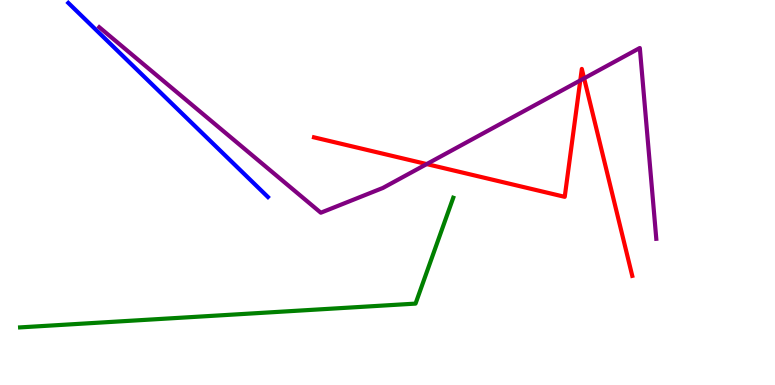[{'lines': ['blue', 'red'], 'intersections': []}, {'lines': ['green', 'red'], 'intersections': []}, {'lines': ['purple', 'red'], 'intersections': [{'x': 5.51, 'y': 5.74}, {'x': 7.49, 'y': 7.91}, {'x': 7.54, 'y': 7.97}]}, {'lines': ['blue', 'green'], 'intersections': []}, {'lines': ['blue', 'purple'], 'intersections': []}, {'lines': ['green', 'purple'], 'intersections': []}]